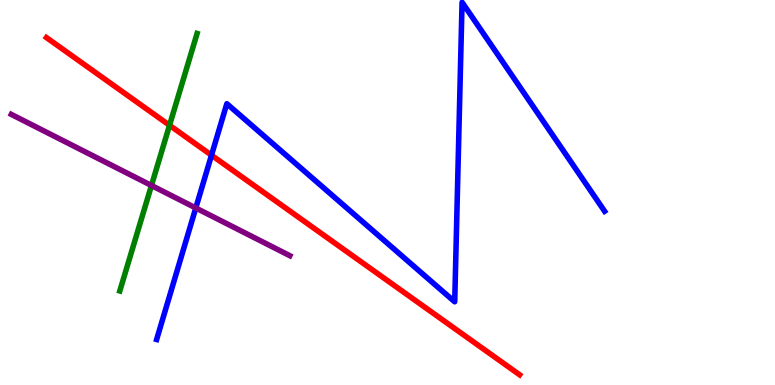[{'lines': ['blue', 'red'], 'intersections': [{'x': 2.73, 'y': 5.97}]}, {'lines': ['green', 'red'], 'intersections': [{'x': 2.19, 'y': 6.75}]}, {'lines': ['purple', 'red'], 'intersections': []}, {'lines': ['blue', 'green'], 'intersections': []}, {'lines': ['blue', 'purple'], 'intersections': [{'x': 2.53, 'y': 4.6}]}, {'lines': ['green', 'purple'], 'intersections': [{'x': 1.95, 'y': 5.18}]}]